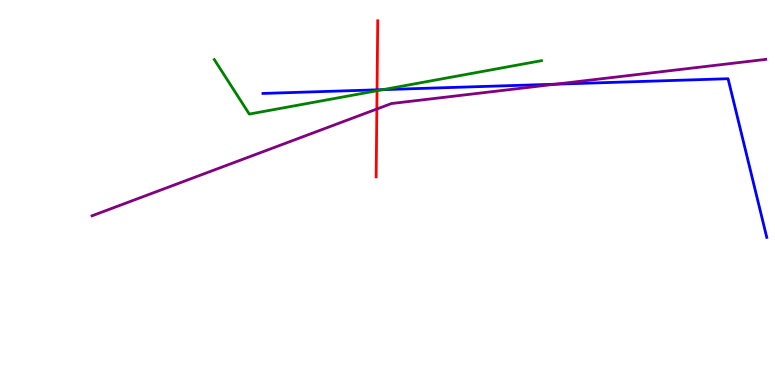[{'lines': ['blue', 'red'], 'intersections': [{'x': 4.87, 'y': 7.67}]}, {'lines': ['green', 'red'], 'intersections': [{'x': 4.86, 'y': 7.64}]}, {'lines': ['purple', 'red'], 'intersections': [{'x': 4.86, 'y': 7.17}]}, {'lines': ['blue', 'green'], 'intersections': [{'x': 4.94, 'y': 7.67}]}, {'lines': ['blue', 'purple'], 'intersections': [{'x': 7.17, 'y': 7.81}]}, {'lines': ['green', 'purple'], 'intersections': []}]